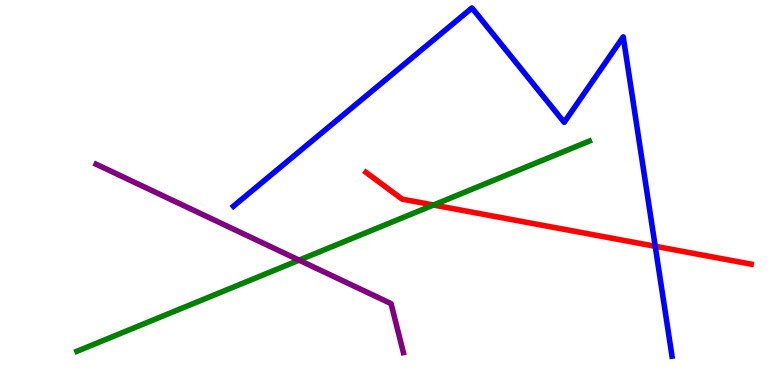[{'lines': ['blue', 'red'], 'intersections': [{'x': 8.45, 'y': 3.6}]}, {'lines': ['green', 'red'], 'intersections': [{'x': 5.59, 'y': 4.68}]}, {'lines': ['purple', 'red'], 'intersections': []}, {'lines': ['blue', 'green'], 'intersections': []}, {'lines': ['blue', 'purple'], 'intersections': []}, {'lines': ['green', 'purple'], 'intersections': [{'x': 3.86, 'y': 3.24}]}]